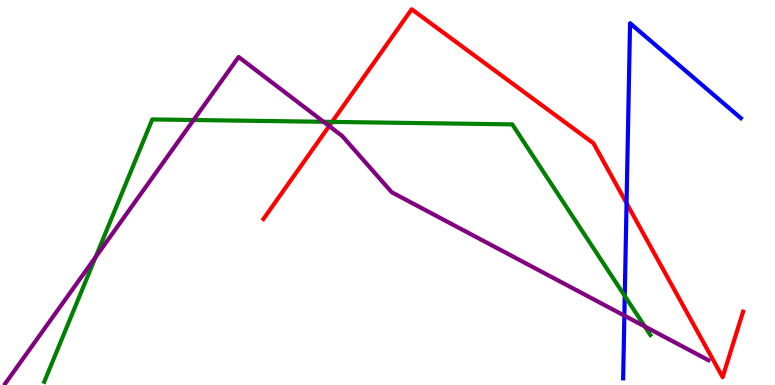[{'lines': ['blue', 'red'], 'intersections': [{'x': 8.08, 'y': 4.72}]}, {'lines': ['green', 'red'], 'intersections': [{'x': 4.29, 'y': 6.83}]}, {'lines': ['purple', 'red'], 'intersections': [{'x': 4.25, 'y': 6.73}]}, {'lines': ['blue', 'green'], 'intersections': [{'x': 8.06, 'y': 2.31}]}, {'lines': ['blue', 'purple'], 'intersections': [{'x': 8.06, 'y': 1.8}]}, {'lines': ['green', 'purple'], 'intersections': [{'x': 1.23, 'y': 3.32}, {'x': 2.5, 'y': 6.88}, {'x': 4.18, 'y': 6.84}, {'x': 8.32, 'y': 1.52}]}]